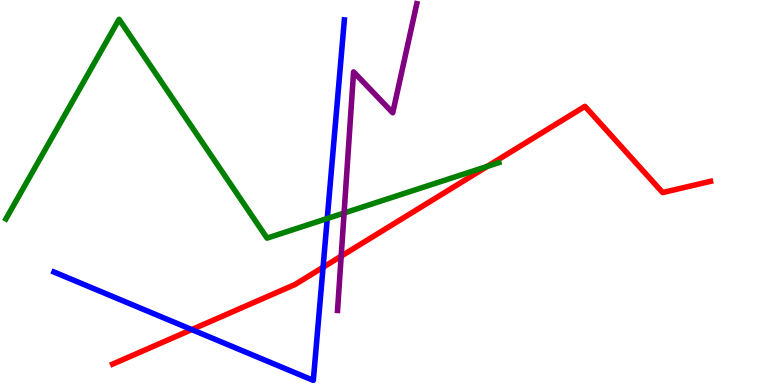[{'lines': ['blue', 'red'], 'intersections': [{'x': 2.47, 'y': 1.44}, {'x': 4.17, 'y': 3.06}]}, {'lines': ['green', 'red'], 'intersections': [{'x': 6.29, 'y': 5.68}]}, {'lines': ['purple', 'red'], 'intersections': [{'x': 4.4, 'y': 3.35}]}, {'lines': ['blue', 'green'], 'intersections': [{'x': 4.22, 'y': 4.32}]}, {'lines': ['blue', 'purple'], 'intersections': []}, {'lines': ['green', 'purple'], 'intersections': [{'x': 4.44, 'y': 4.47}]}]